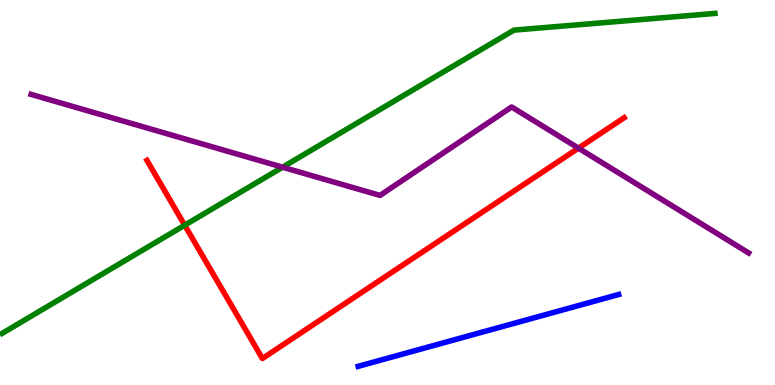[{'lines': ['blue', 'red'], 'intersections': []}, {'lines': ['green', 'red'], 'intersections': [{'x': 2.38, 'y': 4.15}]}, {'lines': ['purple', 'red'], 'intersections': [{'x': 7.46, 'y': 6.15}]}, {'lines': ['blue', 'green'], 'intersections': []}, {'lines': ['blue', 'purple'], 'intersections': []}, {'lines': ['green', 'purple'], 'intersections': [{'x': 3.65, 'y': 5.66}]}]